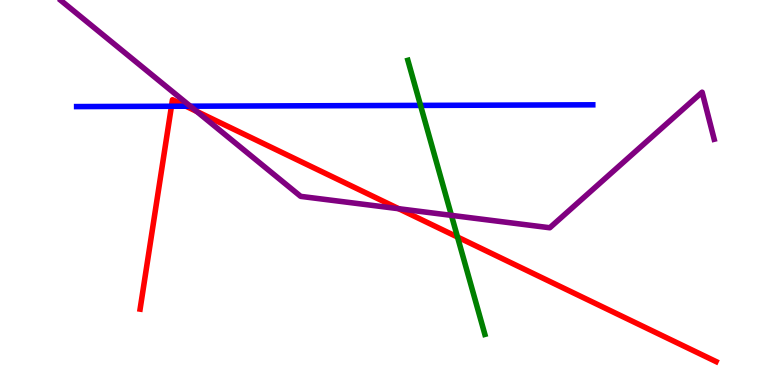[{'lines': ['blue', 'red'], 'intersections': [{'x': 2.21, 'y': 7.24}, {'x': 2.4, 'y': 7.24}]}, {'lines': ['green', 'red'], 'intersections': [{'x': 5.9, 'y': 3.84}]}, {'lines': ['purple', 'red'], 'intersections': [{'x': 2.54, 'y': 7.11}, {'x': 5.14, 'y': 4.58}]}, {'lines': ['blue', 'green'], 'intersections': [{'x': 5.43, 'y': 7.26}]}, {'lines': ['blue', 'purple'], 'intersections': [{'x': 2.46, 'y': 7.24}]}, {'lines': ['green', 'purple'], 'intersections': [{'x': 5.82, 'y': 4.41}]}]